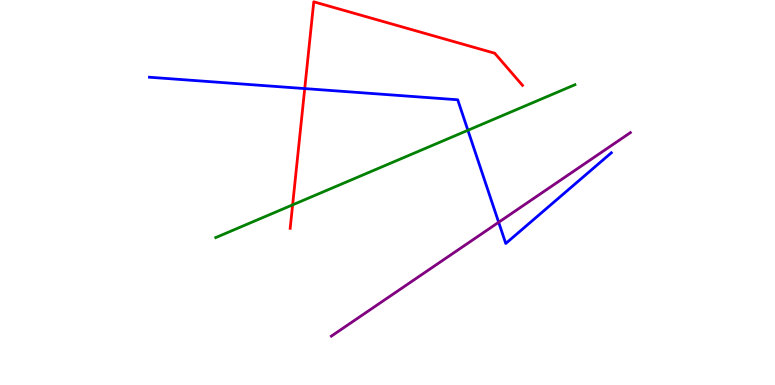[{'lines': ['blue', 'red'], 'intersections': [{'x': 3.93, 'y': 7.7}]}, {'lines': ['green', 'red'], 'intersections': [{'x': 3.78, 'y': 4.68}]}, {'lines': ['purple', 'red'], 'intersections': []}, {'lines': ['blue', 'green'], 'intersections': [{'x': 6.04, 'y': 6.62}]}, {'lines': ['blue', 'purple'], 'intersections': [{'x': 6.43, 'y': 4.23}]}, {'lines': ['green', 'purple'], 'intersections': []}]